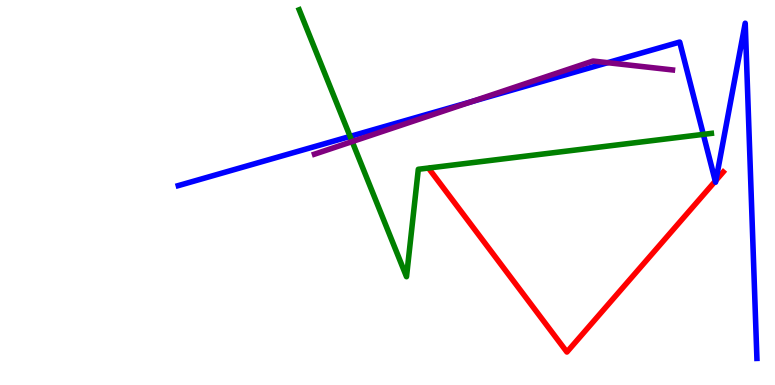[{'lines': ['blue', 'red'], 'intersections': [{'x': 9.23, 'y': 5.3}, {'x': 9.24, 'y': 5.31}]}, {'lines': ['green', 'red'], 'intersections': []}, {'lines': ['purple', 'red'], 'intersections': []}, {'lines': ['blue', 'green'], 'intersections': [{'x': 4.52, 'y': 6.46}, {'x': 9.08, 'y': 6.51}]}, {'lines': ['blue', 'purple'], 'intersections': [{'x': 6.09, 'y': 7.36}, {'x': 7.84, 'y': 8.37}]}, {'lines': ['green', 'purple'], 'intersections': [{'x': 4.54, 'y': 6.32}]}]